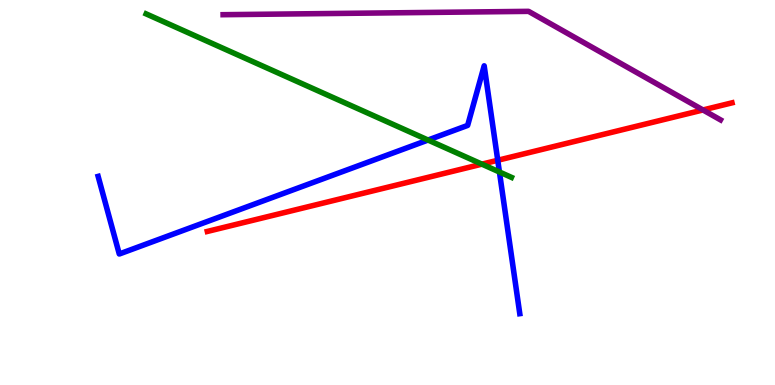[{'lines': ['blue', 'red'], 'intersections': [{'x': 6.42, 'y': 5.84}]}, {'lines': ['green', 'red'], 'intersections': [{'x': 6.22, 'y': 5.74}]}, {'lines': ['purple', 'red'], 'intersections': [{'x': 9.07, 'y': 7.14}]}, {'lines': ['blue', 'green'], 'intersections': [{'x': 5.52, 'y': 6.36}, {'x': 6.44, 'y': 5.53}]}, {'lines': ['blue', 'purple'], 'intersections': []}, {'lines': ['green', 'purple'], 'intersections': []}]